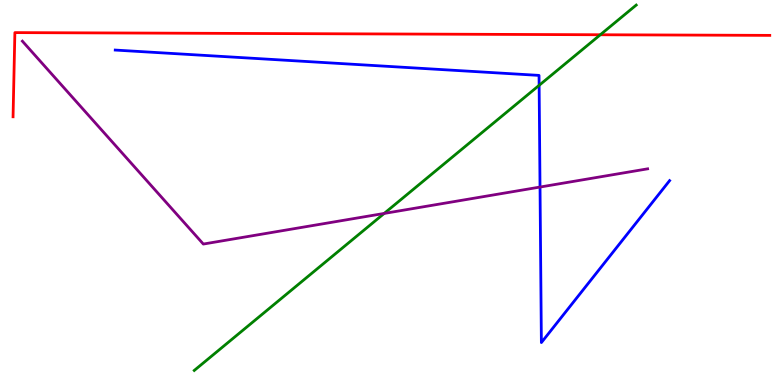[{'lines': ['blue', 'red'], 'intersections': []}, {'lines': ['green', 'red'], 'intersections': [{'x': 7.75, 'y': 9.1}]}, {'lines': ['purple', 'red'], 'intersections': []}, {'lines': ['blue', 'green'], 'intersections': [{'x': 6.96, 'y': 7.78}]}, {'lines': ['blue', 'purple'], 'intersections': [{'x': 6.97, 'y': 5.14}]}, {'lines': ['green', 'purple'], 'intersections': [{'x': 4.96, 'y': 4.46}]}]